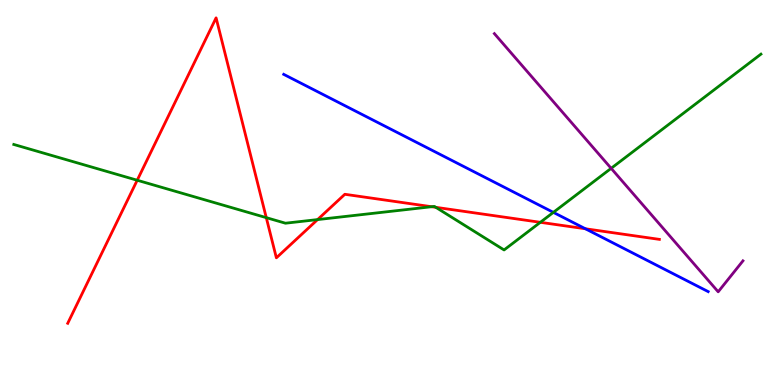[{'lines': ['blue', 'red'], 'intersections': [{'x': 7.55, 'y': 4.06}]}, {'lines': ['green', 'red'], 'intersections': [{'x': 1.77, 'y': 5.32}, {'x': 3.44, 'y': 4.35}, {'x': 4.1, 'y': 4.3}, {'x': 5.57, 'y': 4.63}, {'x': 5.62, 'y': 4.61}, {'x': 6.97, 'y': 4.23}]}, {'lines': ['purple', 'red'], 'intersections': []}, {'lines': ['blue', 'green'], 'intersections': [{'x': 7.14, 'y': 4.48}]}, {'lines': ['blue', 'purple'], 'intersections': []}, {'lines': ['green', 'purple'], 'intersections': [{'x': 7.89, 'y': 5.63}]}]